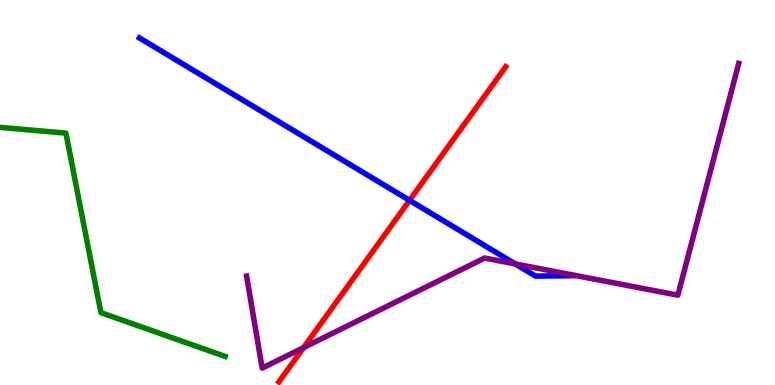[{'lines': ['blue', 'red'], 'intersections': [{'x': 5.28, 'y': 4.8}]}, {'lines': ['green', 'red'], 'intersections': []}, {'lines': ['purple', 'red'], 'intersections': [{'x': 3.92, 'y': 0.971}]}, {'lines': ['blue', 'green'], 'intersections': []}, {'lines': ['blue', 'purple'], 'intersections': [{'x': 6.65, 'y': 3.14}]}, {'lines': ['green', 'purple'], 'intersections': []}]